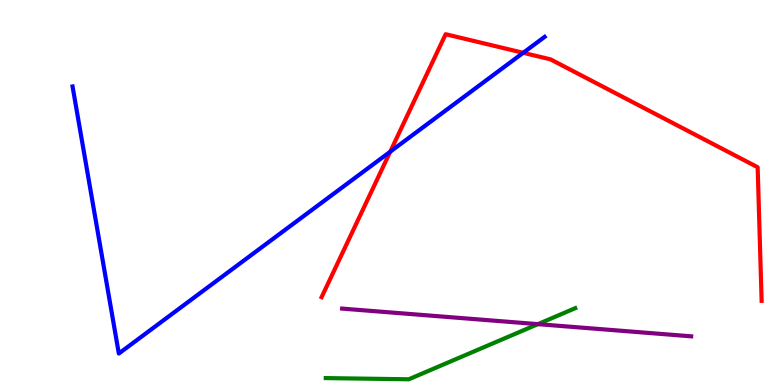[{'lines': ['blue', 'red'], 'intersections': [{'x': 5.04, 'y': 6.06}, {'x': 6.75, 'y': 8.63}]}, {'lines': ['green', 'red'], 'intersections': []}, {'lines': ['purple', 'red'], 'intersections': []}, {'lines': ['blue', 'green'], 'intersections': []}, {'lines': ['blue', 'purple'], 'intersections': []}, {'lines': ['green', 'purple'], 'intersections': [{'x': 6.94, 'y': 1.58}]}]